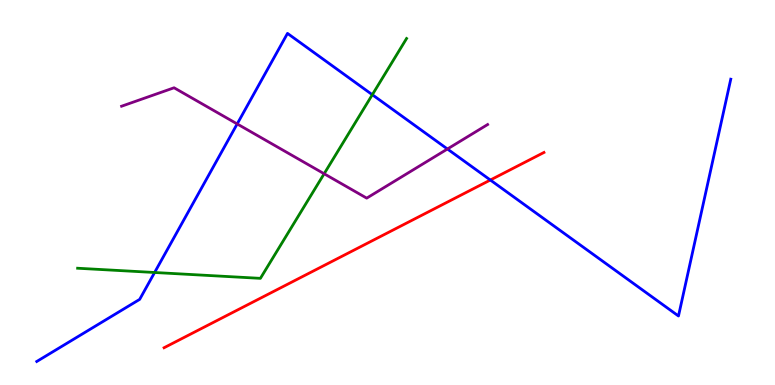[{'lines': ['blue', 'red'], 'intersections': [{'x': 6.33, 'y': 5.32}]}, {'lines': ['green', 'red'], 'intersections': []}, {'lines': ['purple', 'red'], 'intersections': []}, {'lines': ['blue', 'green'], 'intersections': [{'x': 1.99, 'y': 2.92}, {'x': 4.8, 'y': 7.54}]}, {'lines': ['blue', 'purple'], 'intersections': [{'x': 3.06, 'y': 6.78}, {'x': 5.77, 'y': 6.13}]}, {'lines': ['green', 'purple'], 'intersections': [{'x': 4.18, 'y': 5.49}]}]